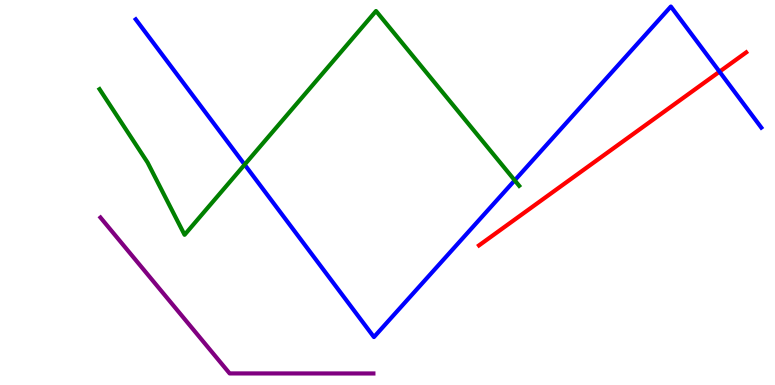[{'lines': ['blue', 'red'], 'intersections': [{'x': 9.28, 'y': 8.14}]}, {'lines': ['green', 'red'], 'intersections': []}, {'lines': ['purple', 'red'], 'intersections': []}, {'lines': ['blue', 'green'], 'intersections': [{'x': 3.16, 'y': 5.72}, {'x': 6.64, 'y': 5.32}]}, {'lines': ['blue', 'purple'], 'intersections': []}, {'lines': ['green', 'purple'], 'intersections': []}]